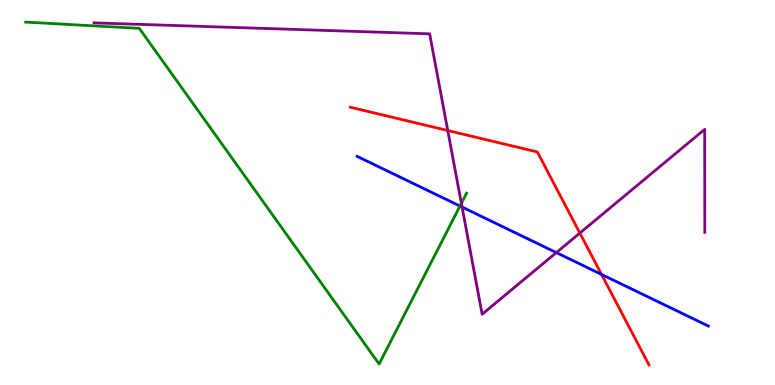[{'lines': ['blue', 'red'], 'intersections': [{'x': 7.76, 'y': 2.87}]}, {'lines': ['green', 'red'], 'intersections': []}, {'lines': ['purple', 'red'], 'intersections': [{'x': 5.78, 'y': 6.61}, {'x': 7.48, 'y': 3.95}]}, {'lines': ['blue', 'green'], 'intersections': [{'x': 5.94, 'y': 4.65}]}, {'lines': ['blue', 'purple'], 'intersections': [{'x': 5.96, 'y': 4.62}, {'x': 7.18, 'y': 3.44}]}, {'lines': ['green', 'purple'], 'intersections': [{'x': 5.95, 'y': 4.72}]}]